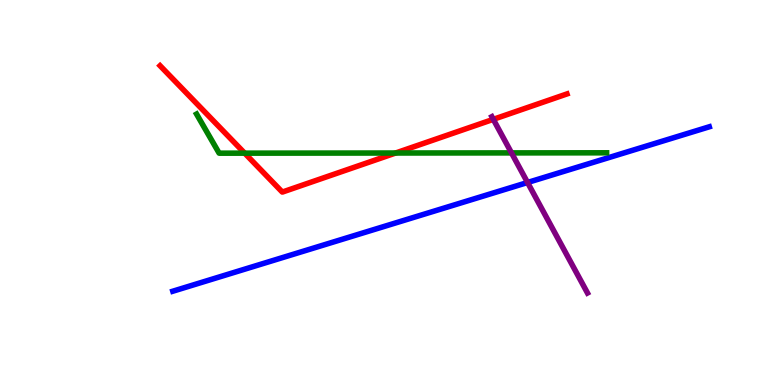[{'lines': ['blue', 'red'], 'intersections': []}, {'lines': ['green', 'red'], 'intersections': [{'x': 3.16, 'y': 6.02}, {'x': 5.11, 'y': 6.03}]}, {'lines': ['purple', 'red'], 'intersections': [{'x': 6.37, 'y': 6.9}]}, {'lines': ['blue', 'green'], 'intersections': []}, {'lines': ['blue', 'purple'], 'intersections': [{'x': 6.81, 'y': 5.26}]}, {'lines': ['green', 'purple'], 'intersections': [{'x': 6.6, 'y': 6.03}]}]